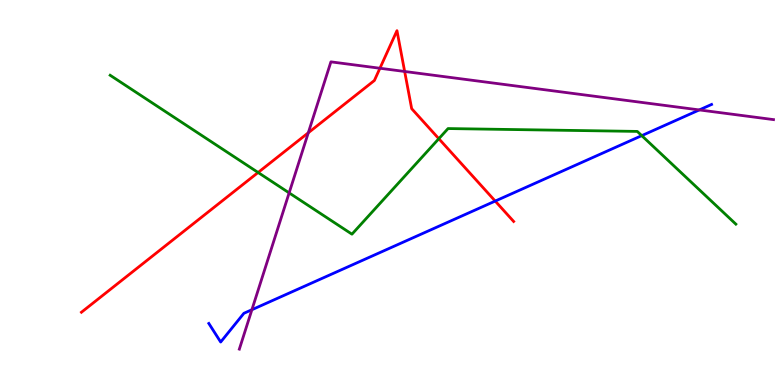[{'lines': ['blue', 'red'], 'intersections': [{'x': 6.39, 'y': 4.78}]}, {'lines': ['green', 'red'], 'intersections': [{'x': 3.33, 'y': 5.52}, {'x': 5.66, 'y': 6.4}]}, {'lines': ['purple', 'red'], 'intersections': [{'x': 3.98, 'y': 6.55}, {'x': 4.9, 'y': 8.23}, {'x': 5.22, 'y': 8.14}]}, {'lines': ['blue', 'green'], 'intersections': [{'x': 8.28, 'y': 6.48}]}, {'lines': ['blue', 'purple'], 'intersections': [{'x': 3.25, 'y': 1.96}, {'x': 9.02, 'y': 7.14}]}, {'lines': ['green', 'purple'], 'intersections': [{'x': 3.73, 'y': 4.99}]}]